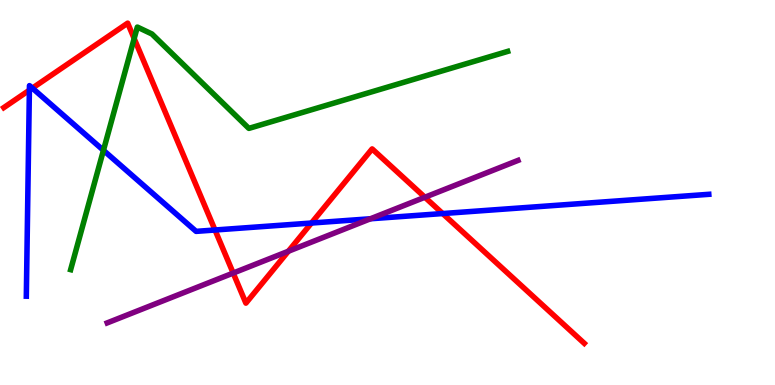[{'lines': ['blue', 'red'], 'intersections': [{'x': 0.379, 'y': 7.66}, {'x': 0.418, 'y': 7.71}, {'x': 2.77, 'y': 4.03}, {'x': 4.02, 'y': 4.21}, {'x': 5.71, 'y': 4.45}]}, {'lines': ['green', 'red'], 'intersections': [{'x': 1.73, 'y': 9.0}]}, {'lines': ['purple', 'red'], 'intersections': [{'x': 3.01, 'y': 2.91}, {'x': 3.72, 'y': 3.47}, {'x': 5.48, 'y': 4.88}]}, {'lines': ['blue', 'green'], 'intersections': [{'x': 1.33, 'y': 6.1}]}, {'lines': ['blue', 'purple'], 'intersections': [{'x': 4.78, 'y': 4.32}]}, {'lines': ['green', 'purple'], 'intersections': []}]